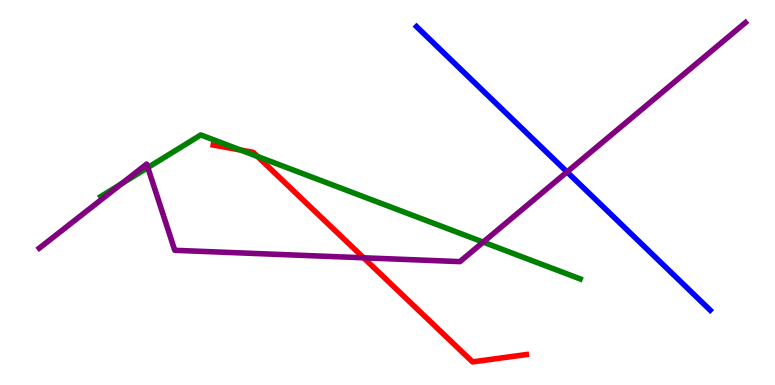[{'lines': ['blue', 'red'], 'intersections': []}, {'lines': ['green', 'red'], 'intersections': [{'x': 3.1, 'y': 6.1}, {'x': 3.32, 'y': 5.94}]}, {'lines': ['purple', 'red'], 'intersections': [{'x': 4.69, 'y': 3.3}]}, {'lines': ['blue', 'green'], 'intersections': []}, {'lines': ['blue', 'purple'], 'intersections': [{'x': 7.32, 'y': 5.53}]}, {'lines': ['green', 'purple'], 'intersections': [{'x': 1.57, 'y': 5.23}, {'x': 1.91, 'y': 5.65}, {'x': 6.23, 'y': 3.71}]}]